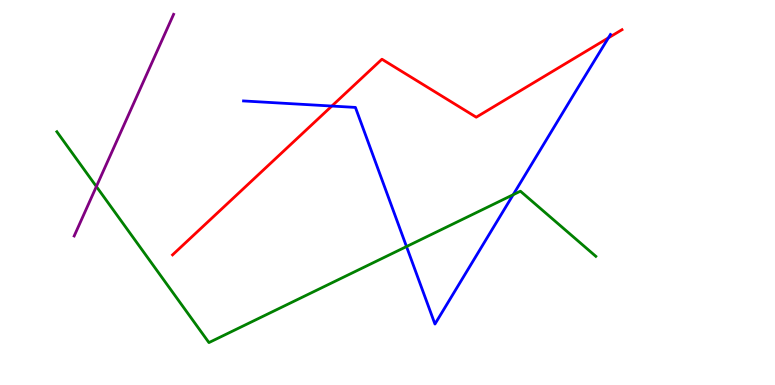[{'lines': ['blue', 'red'], 'intersections': [{'x': 4.28, 'y': 7.25}, {'x': 7.85, 'y': 9.02}]}, {'lines': ['green', 'red'], 'intersections': []}, {'lines': ['purple', 'red'], 'intersections': []}, {'lines': ['blue', 'green'], 'intersections': [{'x': 5.25, 'y': 3.6}, {'x': 6.62, 'y': 4.94}]}, {'lines': ['blue', 'purple'], 'intersections': []}, {'lines': ['green', 'purple'], 'intersections': [{'x': 1.24, 'y': 5.16}]}]